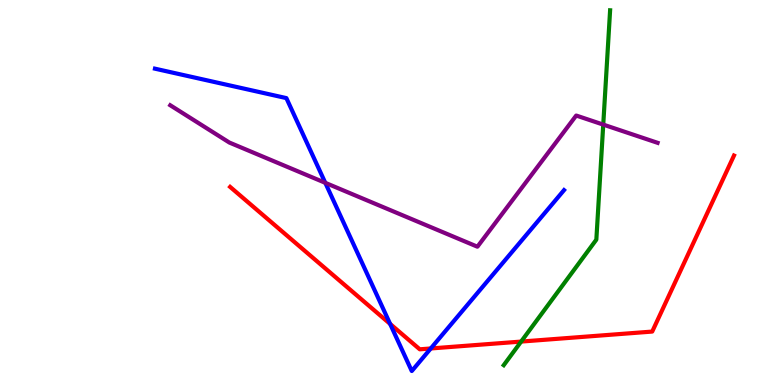[{'lines': ['blue', 'red'], 'intersections': [{'x': 5.03, 'y': 1.59}, {'x': 5.56, 'y': 0.949}]}, {'lines': ['green', 'red'], 'intersections': [{'x': 6.72, 'y': 1.13}]}, {'lines': ['purple', 'red'], 'intersections': []}, {'lines': ['blue', 'green'], 'intersections': []}, {'lines': ['blue', 'purple'], 'intersections': [{'x': 4.2, 'y': 5.25}]}, {'lines': ['green', 'purple'], 'intersections': [{'x': 7.78, 'y': 6.76}]}]